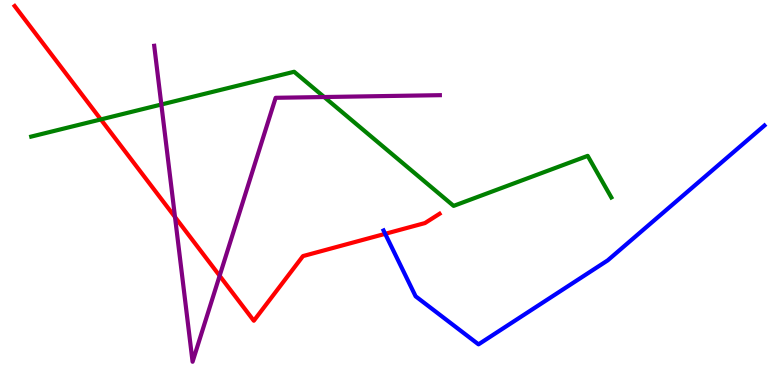[{'lines': ['blue', 'red'], 'intersections': [{'x': 4.97, 'y': 3.93}]}, {'lines': ['green', 'red'], 'intersections': [{'x': 1.3, 'y': 6.9}]}, {'lines': ['purple', 'red'], 'intersections': [{'x': 2.26, 'y': 4.36}, {'x': 2.83, 'y': 2.84}]}, {'lines': ['blue', 'green'], 'intersections': []}, {'lines': ['blue', 'purple'], 'intersections': []}, {'lines': ['green', 'purple'], 'intersections': [{'x': 2.08, 'y': 7.29}, {'x': 4.18, 'y': 7.48}]}]